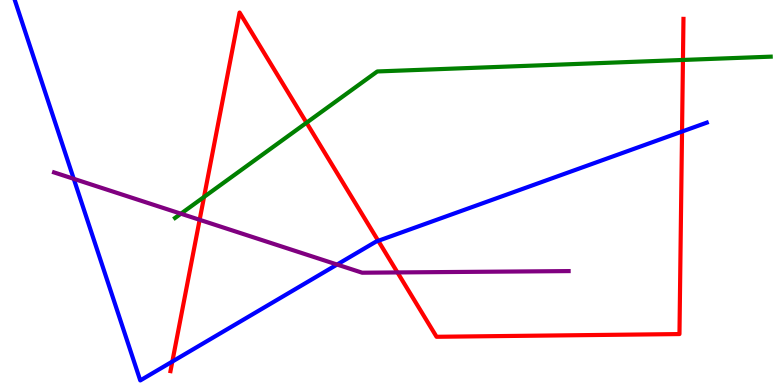[{'lines': ['blue', 'red'], 'intersections': [{'x': 2.22, 'y': 0.609}, {'x': 4.88, 'y': 3.75}, {'x': 8.8, 'y': 6.58}]}, {'lines': ['green', 'red'], 'intersections': [{'x': 2.63, 'y': 4.88}, {'x': 3.96, 'y': 6.81}, {'x': 8.81, 'y': 8.44}]}, {'lines': ['purple', 'red'], 'intersections': [{'x': 2.58, 'y': 4.29}, {'x': 5.13, 'y': 2.92}]}, {'lines': ['blue', 'green'], 'intersections': []}, {'lines': ['blue', 'purple'], 'intersections': [{'x': 0.952, 'y': 5.36}, {'x': 4.35, 'y': 3.13}]}, {'lines': ['green', 'purple'], 'intersections': [{'x': 2.33, 'y': 4.45}]}]